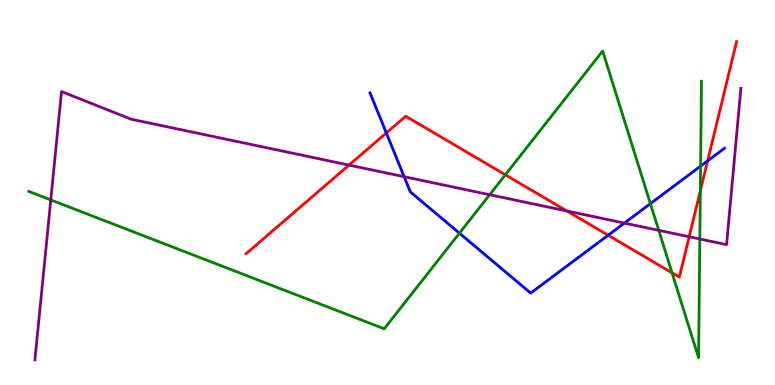[{'lines': ['blue', 'red'], 'intersections': [{'x': 4.98, 'y': 6.55}, {'x': 7.85, 'y': 3.89}, {'x': 9.13, 'y': 5.82}]}, {'lines': ['green', 'red'], 'intersections': [{'x': 6.52, 'y': 5.46}, {'x': 8.67, 'y': 2.91}, {'x': 9.04, 'y': 5.04}]}, {'lines': ['purple', 'red'], 'intersections': [{'x': 4.5, 'y': 5.71}, {'x': 7.31, 'y': 4.52}, {'x': 8.89, 'y': 3.85}]}, {'lines': ['blue', 'green'], 'intersections': [{'x': 5.93, 'y': 3.94}, {'x': 8.39, 'y': 4.71}, {'x': 9.04, 'y': 5.68}]}, {'lines': ['blue', 'purple'], 'intersections': [{'x': 5.21, 'y': 5.41}, {'x': 8.06, 'y': 4.21}]}, {'lines': ['green', 'purple'], 'intersections': [{'x': 0.655, 'y': 4.81}, {'x': 6.32, 'y': 4.94}, {'x': 8.5, 'y': 4.02}, {'x': 9.03, 'y': 3.79}]}]